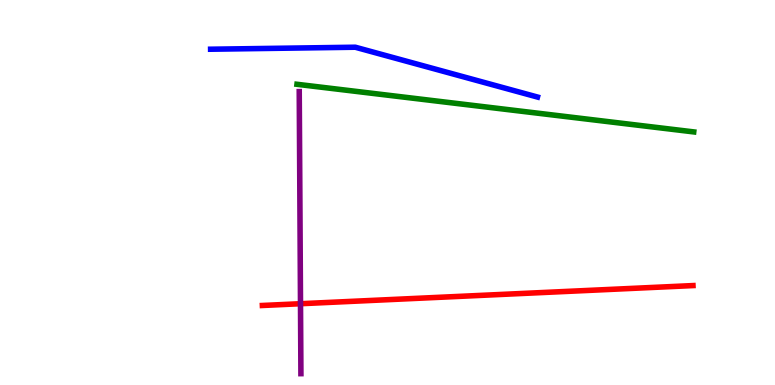[{'lines': ['blue', 'red'], 'intersections': []}, {'lines': ['green', 'red'], 'intersections': []}, {'lines': ['purple', 'red'], 'intersections': [{'x': 3.88, 'y': 2.11}]}, {'lines': ['blue', 'green'], 'intersections': []}, {'lines': ['blue', 'purple'], 'intersections': []}, {'lines': ['green', 'purple'], 'intersections': []}]